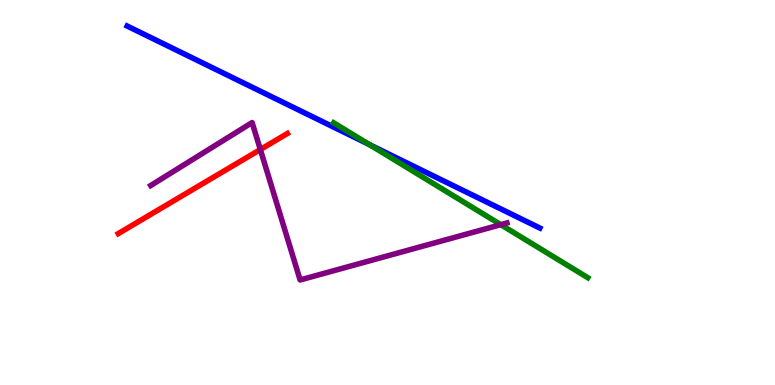[{'lines': ['blue', 'red'], 'intersections': []}, {'lines': ['green', 'red'], 'intersections': []}, {'lines': ['purple', 'red'], 'intersections': [{'x': 3.36, 'y': 6.12}]}, {'lines': ['blue', 'green'], 'intersections': [{'x': 4.77, 'y': 6.24}]}, {'lines': ['blue', 'purple'], 'intersections': []}, {'lines': ['green', 'purple'], 'intersections': [{'x': 6.46, 'y': 4.16}]}]